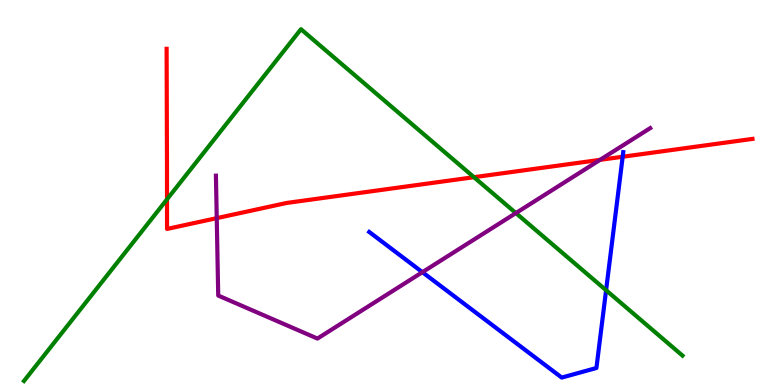[{'lines': ['blue', 'red'], 'intersections': [{'x': 8.03, 'y': 5.93}]}, {'lines': ['green', 'red'], 'intersections': [{'x': 2.15, 'y': 4.82}, {'x': 6.12, 'y': 5.4}]}, {'lines': ['purple', 'red'], 'intersections': [{'x': 2.8, 'y': 4.33}, {'x': 7.74, 'y': 5.85}]}, {'lines': ['blue', 'green'], 'intersections': [{'x': 7.82, 'y': 2.46}]}, {'lines': ['blue', 'purple'], 'intersections': [{'x': 5.45, 'y': 2.93}]}, {'lines': ['green', 'purple'], 'intersections': [{'x': 6.66, 'y': 4.47}]}]